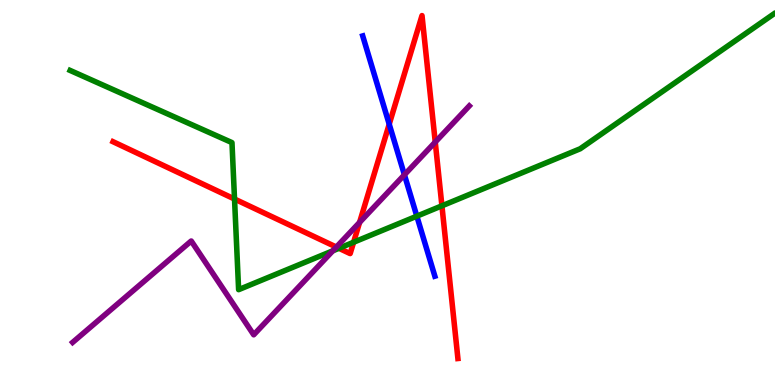[{'lines': ['blue', 'red'], 'intersections': [{'x': 5.02, 'y': 6.77}]}, {'lines': ['green', 'red'], 'intersections': [{'x': 3.03, 'y': 4.83}, {'x': 4.37, 'y': 3.55}, {'x': 4.56, 'y': 3.71}, {'x': 5.7, 'y': 4.65}]}, {'lines': ['purple', 'red'], 'intersections': [{'x': 4.34, 'y': 3.58}, {'x': 4.64, 'y': 4.22}, {'x': 5.62, 'y': 6.31}]}, {'lines': ['blue', 'green'], 'intersections': [{'x': 5.38, 'y': 4.39}]}, {'lines': ['blue', 'purple'], 'intersections': [{'x': 5.22, 'y': 5.46}]}, {'lines': ['green', 'purple'], 'intersections': [{'x': 4.29, 'y': 3.49}]}]